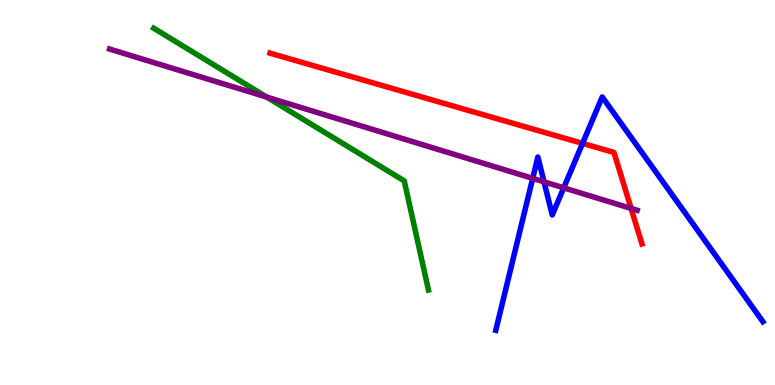[{'lines': ['blue', 'red'], 'intersections': [{'x': 7.52, 'y': 6.28}]}, {'lines': ['green', 'red'], 'intersections': []}, {'lines': ['purple', 'red'], 'intersections': [{'x': 8.14, 'y': 4.59}]}, {'lines': ['blue', 'green'], 'intersections': []}, {'lines': ['blue', 'purple'], 'intersections': [{'x': 6.87, 'y': 5.37}, {'x': 7.02, 'y': 5.28}, {'x': 7.27, 'y': 5.12}]}, {'lines': ['green', 'purple'], 'intersections': [{'x': 3.44, 'y': 7.48}]}]